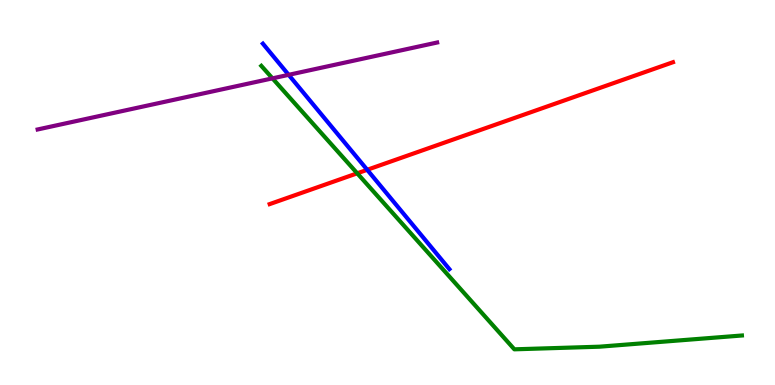[{'lines': ['blue', 'red'], 'intersections': [{'x': 4.74, 'y': 5.59}]}, {'lines': ['green', 'red'], 'intersections': [{'x': 4.61, 'y': 5.5}]}, {'lines': ['purple', 'red'], 'intersections': []}, {'lines': ['blue', 'green'], 'intersections': []}, {'lines': ['blue', 'purple'], 'intersections': [{'x': 3.72, 'y': 8.06}]}, {'lines': ['green', 'purple'], 'intersections': [{'x': 3.52, 'y': 7.96}]}]